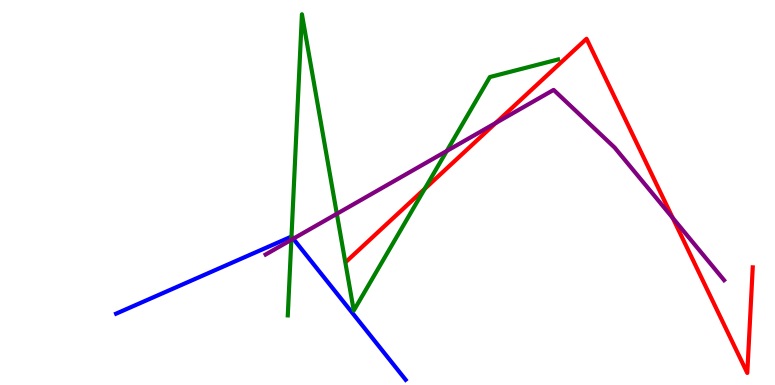[{'lines': ['blue', 'red'], 'intersections': []}, {'lines': ['green', 'red'], 'intersections': [{'x': 5.48, 'y': 5.09}]}, {'lines': ['purple', 'red'], 'intersections': [{'x': 6.4, 'y': 6.81}, {'x': 8.68, 'y': 4.34}]}, {'lines': ['blue', 'green'], 'intersections': [{'x': 3.76, 'y': 3.86}]}, {'lines': ['blue', 'purple'], 'intersections': [{'x': 3.78, 'y': 3.8}]}, {'lines': ['green', 'purple'], 'intersections': [{'x': 3.76, 'y': 3.77}, {'x': 4.35, 'y': 4.45}, {'x': 5.77, 'y': 6.08}]}]